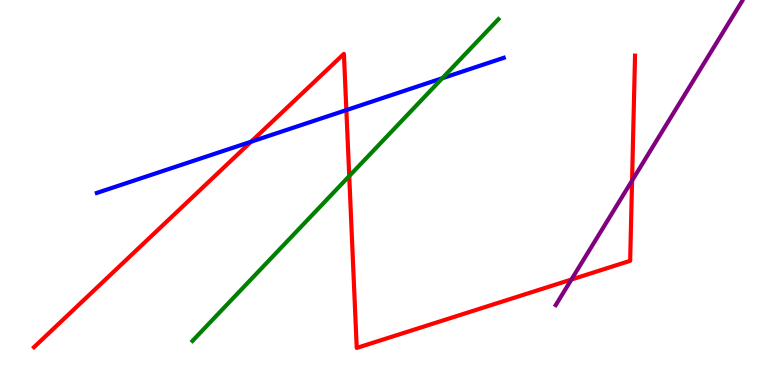[{'lines': ['blue', 'red'], 'intersections': [{'x': 3.24, 'y': 6.32}, {'x': 4.47, 'y': 7.14}]}, {'lines': ['green', 'red'], 'intersections': [{'x': 4.51, 'y': 5.43}]}, {'lines': ['purple', 'red'], 'intersections': [{'x': 7.37, 'y': 2.74}, {'x': 8.16, 'y': 5.31}]}, {'lines': ['blue', 'green'], 'intersections': [{'x': 5.71, 'y': 7.97}]}, {'lines': ['blue', 'purple'], 'intersections': []}, {'lines': ['green', 'purple'], 'intersections': []}]